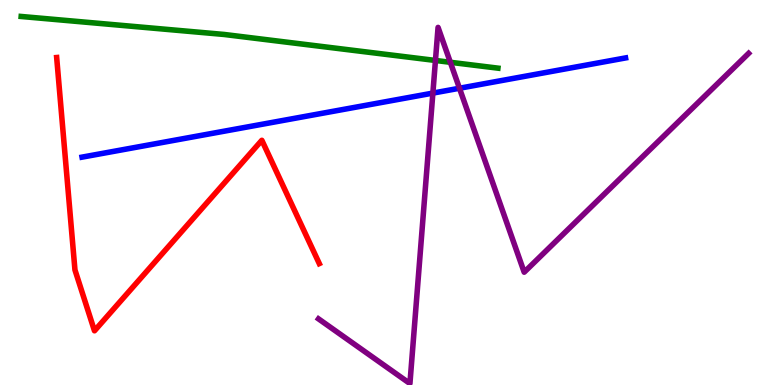[{'lines': ['blue', 'red'], 'intersections': []}, {'lines': ['green', 'red'], 'intersections': []}, {'lines': ['purple', 'red'], 'intersections': []}, {'lines': ['blue', 'green'], 'intersections': []}, {'lines': ['blue', 'purple'], 'intersections': [{'x': 5.59, 'y': 7.58}, {'x': 5.93, 'y': 7.71}]}, {'lines': ['green', 'purple'], 'intersections': [{'x': 5.62, 'y': 8.43}, {'x': 5.81, 'y': 8.38}]}]